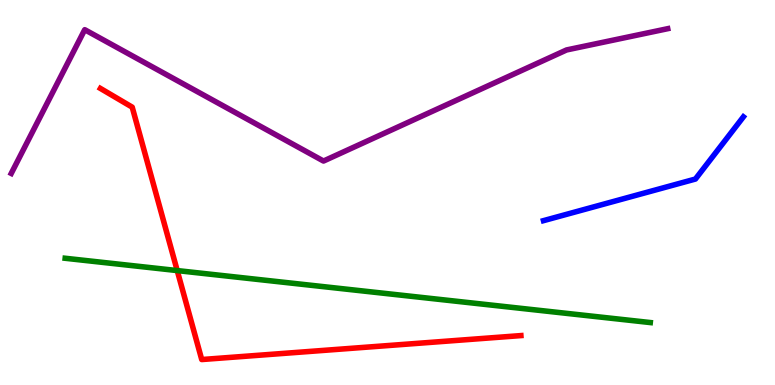[{'lines': ['blue', 'red'], 'intersections': []}, {'lines': ['green', 'red'], 'intersections': [{'x': 2.29, 'y': 2.97}]}, {'lines': ['purple', 'red'], 'intersections': []}, {'lines': ['blue', 'green'], 'intersections': []}, {'lines': ['blue', 'purple'], 'intersections': []}, {'lines': ['green', 'purple'], 'intersections': []}]